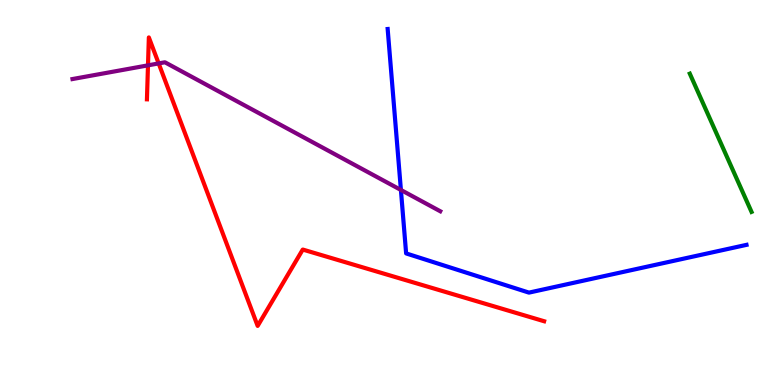[{'lines': ['blue', 'red'], 'intersections': []}, {'lines': ['green', 'red'], 'intersections': []}, {'lines': ['purple', 'red'], 'intersections': [{'x': 1.91, 'y': 8.3}, {'x': 2.05, 'y': 8.35}]}, {'lines': ['blue', 'green'], 'intersections': []}, {'lines': ['blue', 'purple'], 'intersections': [{'x': 5.17, 'y': 5.07}]}, {'lines': ['green', 'purple'], 'intersections': []}]